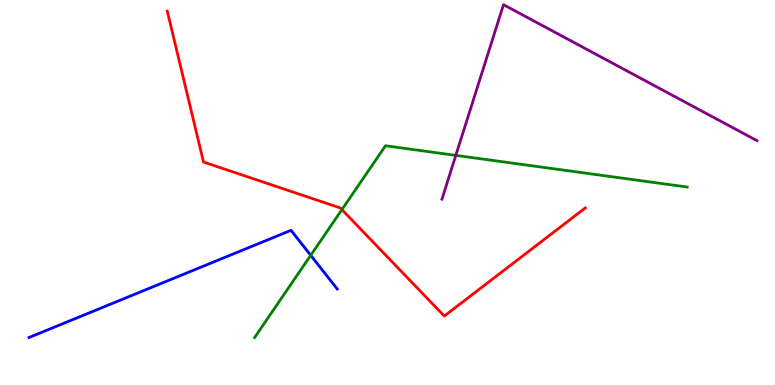[{'lines': ['blue', 'red'], 'intersections': []}, {'lines': ['green', 'red'], 'intersections': [{'x': 4.41, 'y': 4.55}]}, {'lines': ['purple', 'red'], 'intersections': []}, {'lines': ['blue', 'green'], 'intersections': [{'x': 4.01, 'y': 3.37}]}, {'lines': ['blue', 'purple'], 'intersections': []}, {'lines': ['green', 'purple'], 'intersections': [{'x': 5.88, 'y': 5.96}]}]